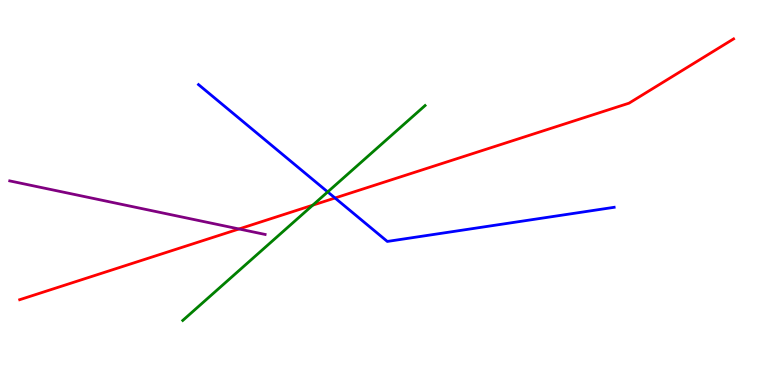[{'lines': ['blue', 'red'], 'intersections': [{'x': 4.32, 'y': 4.86}]}, {'lines': ['green', 'red'], 'intersections': [{'x': 4.04, 'y': 4.67}]}, {'lines': ['purple', 'red'], 'intersections': [{'x': 3.08, 'y': 4.05}]}, {'lines': ['blue', 'green'], 'intersections': [{'x': 4.23, 'y': 5.02}]}, {'lines': ['blue', 'purple'], 'intersections': []}, {'lines': ['green', 'purple'], 'intersections': []}]